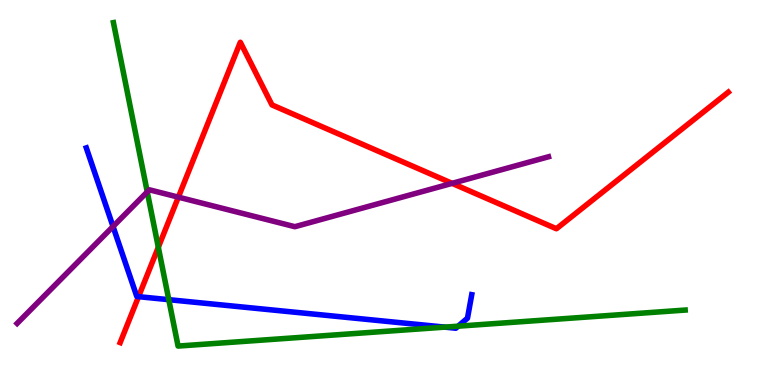[{'lines': ['blue', 'red'], 'intersections': [{'x': 1.79, 'y': 2.29}]}, {'lines': ['green', 'red'], 'intersections': [{'x': 2.04, 'y': 3.58}]}, {'lines': ['purple', 'red'], 'intersections': [{'x': 2.3, 'y': 4.88}, {'x': 5.83, 'y': 5.24}]}, {'lines': ['blue', 'green'], 'intersections': [{'x': 2.18, 'y': 2.22}, {'x': 5.74, 'y': 1.5}, {'x': 5.91, 'y': 1.53}]}, {'lines': ['blue', 'purple'], 'intersections': [{'x': 1.46, 'y': 4.12}]}, {'lines': ['green', 'purple'], 'intersections': [{'x': 1.9, 'y': 5.02}]}]